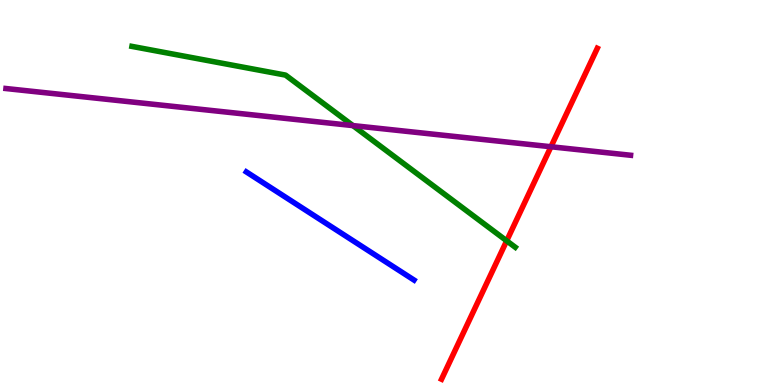[{'lines': ['blue', 'red'], 'intersections': []}, {'lines': ['green', 'red'], 'intersections': [{'x': 6.54, 'y': 3.75}]}, {'lines': ['purple', 'red'], 'intersections': [{'x': 7.11, 'y': 6.19}]}, {'lines': ['blue', 'green'], 'intersections': []}, {'lines': ['blue', 'purple'], 'intersections': []}, {'lines': ['green', 'purple'], 'intersections': [{'x': 4.55, 'y': 6.74}]}]